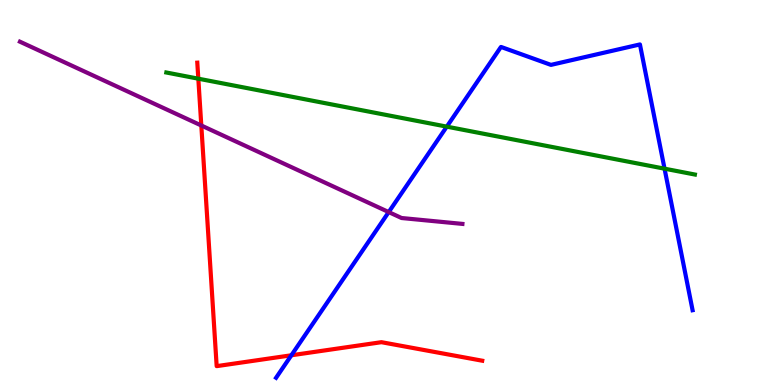[{'lines': ['blue', 'red'], 'intersections': [{'x': 3.76, 'y': 0.772}]}, {'lines': ['green', 'red'], 'intersections': [{'x': 2.56, 'y': 7.96}]}, {'lines': ['purple', 'red'], 'intersections': [{'x': 2.6, 'y': 6.74}]}, {'lines': ['blue', 'green'], 'intersections': [{'x': 5.76, 'y': 6.71}, {'x': 8.57, 'y': 5.62}]}, {'lines': ['blue', 'purple'], 'intersections': [{'x': 5.02, 'y': 4.49}]}, {'lines': ['green', 'purple'], 'intersections': []}]